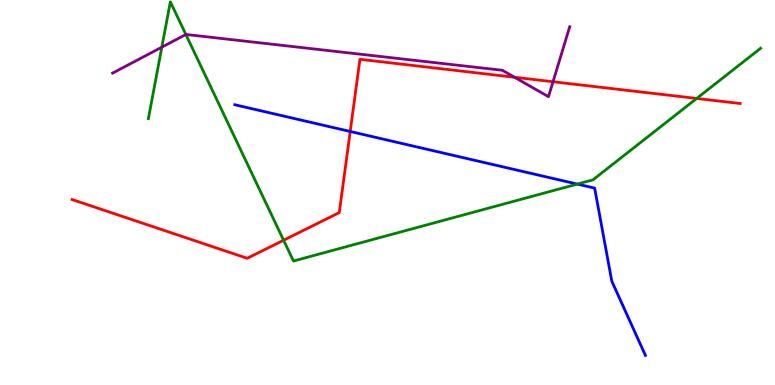[{'lines': ['blue', 'red'], 'intersections': [{'x': 4.52, 'y': 6.59}]}, {'lines': ['green', 'red'], 'intersections': [{'x': 3.66, 'y': 3.76}, {'x': 8.99, 'y': 7.44}]}, {'lines': ['purple', 'red'], 'intersections': [{'x': 6.64, 'y': 7.99}, {'x': 7.14, 'y': 7.88}]}, {'lines': ['blue', 'green'], 'intersections': [{'x': 7.45, 'y': 5.22}]}, {'lines': ['blue', 'purple'], 'intersections': []}, {'lines': ['green', 'purple'], 'intersections': [{'x': 2.09, 'y': 8.77}, {'x': 2.4, 'y': 9.1}]}]